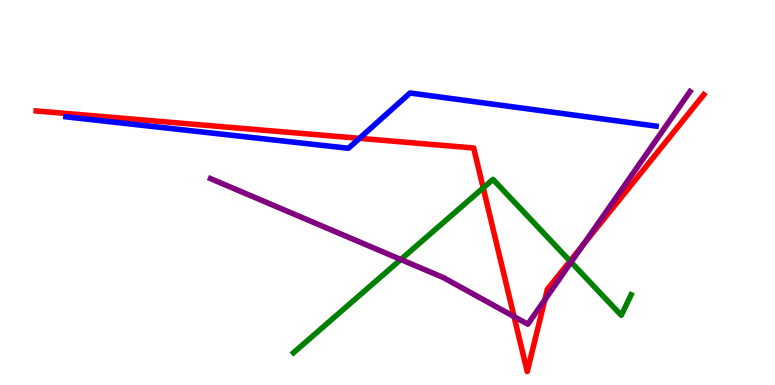[{'lines': ['blue', 'red'], 'intersections': [{'x': 4.64, 'y': 6.41}]}, {'lines': ['green', 'red'], 'intersections': [{'x': 6.24, 'y': 5.12}, {'x': 7.36, 'y': 3.22}]}, {'lines': ['purple', 'red'], 'intersections': [{'x': 6.63, 'y': 1.78}, {'x': 7.03, 'y': 2.21}, {'x': 7.53, 'y': 3.65}]}, {'lines': ['blue', 'green'], 'intersections': []}, {'lines': ['blue', 'purple'], 'intersections': []}, {'lines': ['green', 'purple'], 'intersections': [{'x': 5.17, 'y': 3.26}, {'x': 7.37, 'y': 3.19}]}]